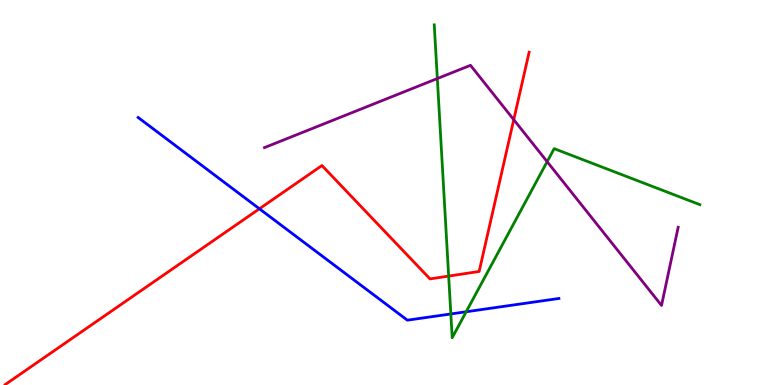[{'lines': ['blue', 'red'], 'intersections': [{'x': 3.35, 'y': 4.58}]}, {'lines': ['green', 'red'], 'intersections': [{'x': 5.79, 'y': 2.83}]}, {'lines': ['purple', 'red'], 'intersections': [{'x': 6.63, 'y': 6.89}]}, {'lines': ['blue', 'green'], 'intersections': [{'x': 5.82, 'y': 1.85}, {'x': 6.02, 'y': 1.9}]}, {'lines': ['blue', 'purple'], 'intersections': []}, {'lines': ['green', 'purple'], 'intersections': [{'x': 5.64, 'y': 7.96}, {'x': 7.06, 'y': 5.8}]}]